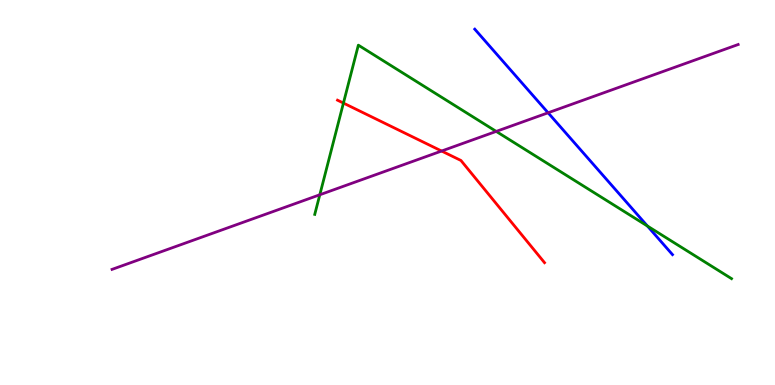[{'lines': ['blue', 'red'], 'intersections': []}, {'lines': ['green', 'red'], 'intersections': [{'x': 4.43, 'y': 7.32}]}, {'lines': ['purple', 'red'], 'intersections': [{'x': 5.7, 'y': 6.08}]}, {'lines': ['blue', 'green'], 'intersections': [{'x': 8.35, 'y': 4.13}]}, {'lines': ['blue', 'purple'], 'intersections': [{'x': 7.07, 'y': 7.07}]}, {'lines': ['green', 'purple'], 'intersections': [{'x': 4.13, 'y': 4.94}, {'x': 6.4, 'y': 6.59}]}]